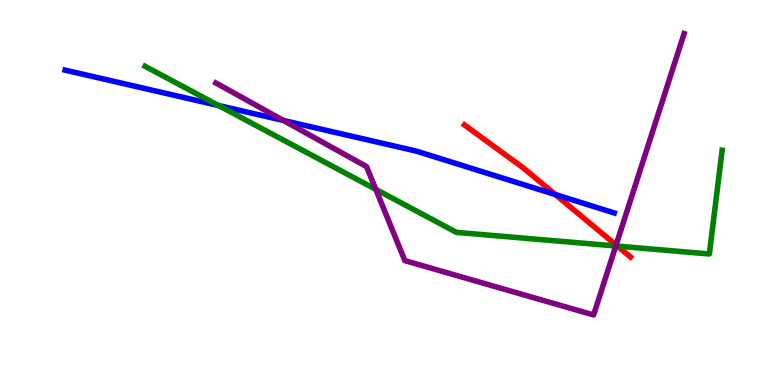[{'lines': ['blue', 'red'], 'intersections': [{'x': 7.17, 'y': 4.95}]}, {'lines': ['green', 'red'], 'intersections': [{'x': 7.97, 'y': 3.61}]}, {'lines': ['purple', 'red'], 'intersections': [{'x': 7.95, 'y': 3.64}]}, {'lines': ['blue', 'green'], 'intersections': [{'x': 2.82, 'y': 7.26}]}, {'lines': ['blue', 'purple'], 'intersections': [{'x': 3.66, 'y': 6.87}]}, {'lines': ['green', 'purple'], 'intersections': [{'x': 4.85, 'y': 5.08}, {'x': 7.95, 'y': 3.61}]}]